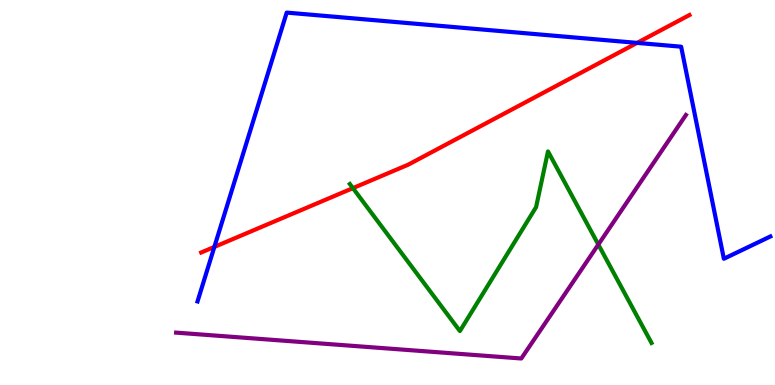[{'lines': ['blue', 'red'], 'intersections': [{'x': 2.77, 'y': 3.59}, {'x': 8.22, 'y': 8.89}]}, {'lines': ['green', 'red'], 'intersections': [{'x': 4.55, 'y': 5.11}]}, {'lines': ['purple', 'red'], 'intersections': []}, {'lines': ['blue', 'green'], 'intersections': []}, {'lines': ['blue', 'purple'], 'intersections': []}, {'lines': ['green', 'purple'], 'intersections': [{'x': 7.72, 'y': 3.65}]}]